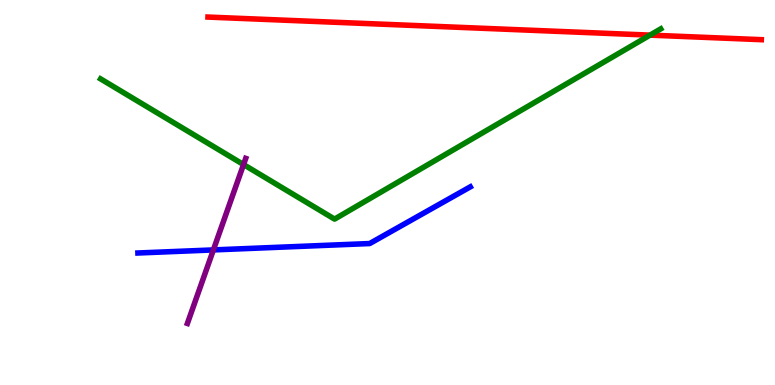[{'lines': ['blue', 'red'], 'intersections': []}, {'lines': ['green', 'red'], 'intersections': [{'x': 8.39, 'y': 9.09}]}, {'lines': ['purple', 'red'], 'intersections': []}, {'lines': ['blue', 'green'], 'intersections': []}, {'lines': ['blue', 'purple'], 'intersections': [{'x': 2.75, 'y': 3.51}]}, {'lines': ['green', 'purple'], 'intersections': [{'x': 3.14, 'y': 5.73}]}]